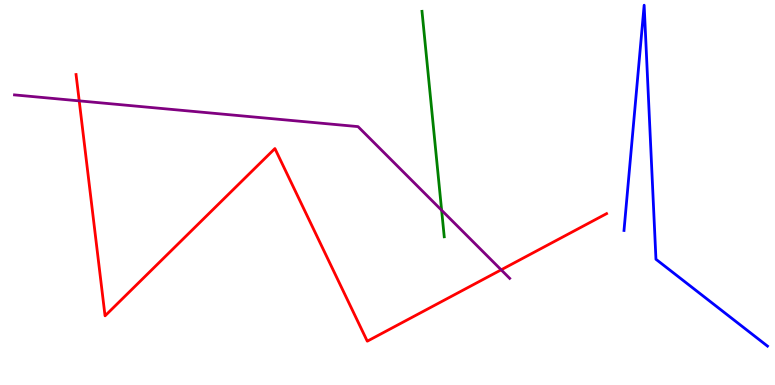[{'lines': ['blue', 'red'], 'intersections': []}, {'lines': ['green', 'red'], 'intersections': []}, {'lines': ['purple', 'red'], 'intersections': [{'x': 1.02, 'y': 7.38}, {'x': 6.47, 'y': 2.99}]}, {'lines': ['blue', 'green'], 'intersections': []}, {'lines': ['blue', 'purple'], 'intersections': []}, {'lines': ['green', 'purple'], 'intersections': [{'x': 5.7, 'y': 4.54}]}]